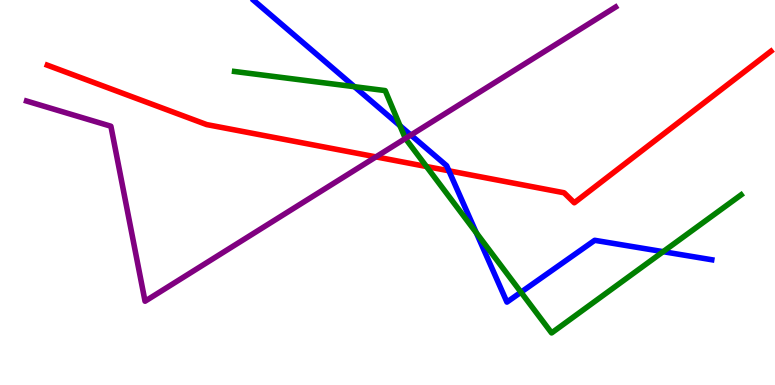[{'lines': ['blue', 'red'], 'intersections': [{'x': 5.79, 'y': 5.56}]}, {'lines': ['green', 'red'], 'intersections': [{'x': 5.5, 'y': 5.67}]}, {'lines': ['purple', 'red'], 'intersections': [{'x': 4.85, 'y': 5.93}]}, {'lines': ['blue', 'green'], 'intersections': [{'x': 4.57, 'y': 7.75}, {'x': 5.16, 'y': 6.73}, {'x': 6.15, 'y': 3.95}, {'x': 6.72, 'y': 2.41}, {'x': 8.56, 'y': 3.46}]}, {'lines': ['blue', 'purple'], 'intersections': [{'x': 5.3, 'y': 6.49}]}, {'lines': ['green', 'purple'], 'intersections': [{'x': 5.23, 'y': 6.4}]}]